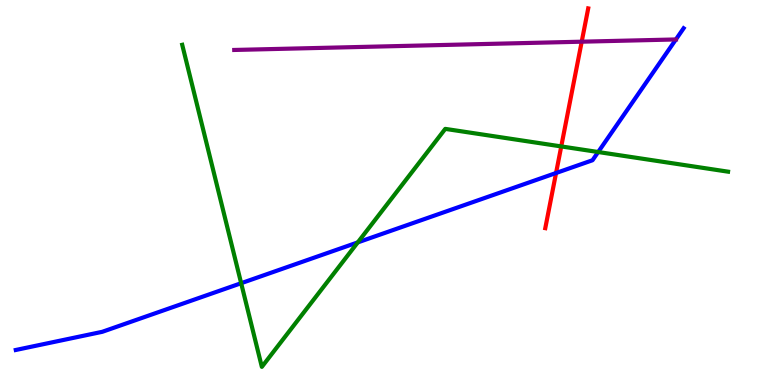[{'lines': ['blue', 'red'], 'intersections': [{'x': 7.17, 'y': 5.51}]}, {'lines': ['green', 'red'], 'intersections': [{'x': 7.24, 'y': 6.2}]}, {'lines': ['purple', 'red'], 'intersections': [{'x': 7.51, 'y': 8.92}]}, {'lines': ['blue', 'green'], 'intersections': [{'x': 3.11, 'y': 2.64}, {'x': 4.62, 'y': 3.7}, {'x': 7.72, 'y': 6.05}]}, {'lines': ['blue', 'purple'], 'intersections': [{'x': 8.72, 'y': 8.98}]}, {'lines': ['green', 'purple'], 'intersections': []}]